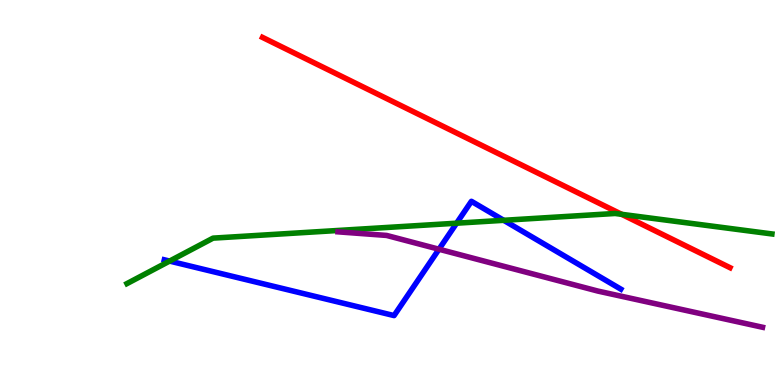[{'lines': ['blue', 'red'], 'intersections': []}, {'lines': ['green', 'red'], 'intersections': [{'x': 8.02, 'y': 4.43}]}, {'lines': ['purple', 'red'], 'intersections': []}, {'lines': ['blue', 'green'], 'intersections': [{'x': 2.19, 'y': 3.22}, {'x': 5.89, 'y': 4.2}, {'x': 6.5, 'y': 4.28}]}, {'lines': ['blue', 'purple'], 'intersections': [{'x': 5.66, 'y': 3.53}]}, {'lines': ['green', 'purple'], 'intersections': []}]